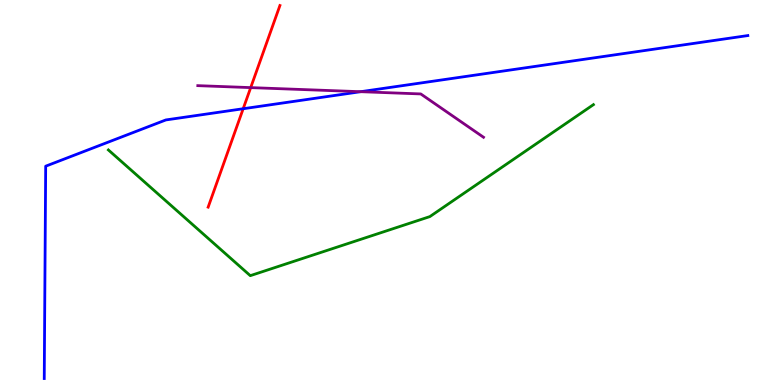[{'lines': ['blue', 'red'], 'intersections': [{'x': 3.14, 'y': 7.18}]}, {'lines': ['green', 'red'], 'intersections': []}, {'lines': ['purple', 'red'], 'intersections': [{'x': 3.23, 'y': 7.72}]}, {'lines': ['blue', 'green'], 'intersections': []}, {'lines': ['blue', 'purple'], 'intersections': [{'x': 4.65, 'y': 7.62}]}, {'lines': ['green', 'purple'], 'intersections': []}]